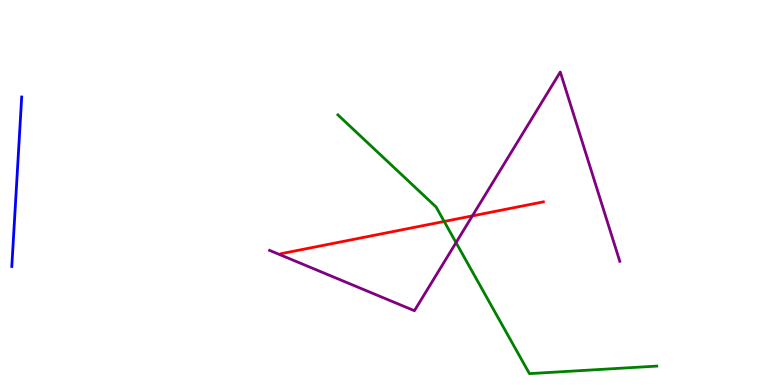[{'lines': ['blue', 'red'], 'intersections': []}, {'lines': ['green', 'red'], 'intersections': [{'x': 5.73, 'y': 4.25}]}, {'lines': ['purple', 'red'], 'intersections': [{'x': 6.1, 'y': 4.39}]}, {'lines': ['blue', 'green'], 'intersections': []}, {'lines': ['blue', 'purple'], 'intersections': []}, {'lines': ['green', 'purple'], 'intersections': [{'x': 5.88, 'y': 3.7}]}]